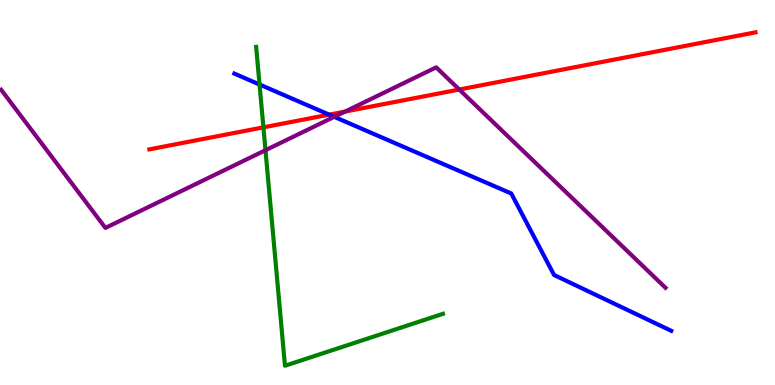[{'lines': ['blue', 'red'], 'intersections': [{'x': 4.25, 'y': 7.02}]}, {'lines': ['green', 'red'], 'intersections': [{'x': 3.4, 'y': 6.69}]}, {'lines': ['purple', 'red'], 'intersections': [{'x': 4.45, 'y': 7.1}, {'x': 5.93, 'y': 7.67}]}, {'lines': ['blue', 'green'], 'intersections': [{'x': 3.35, 'y': 7.81}]}, {'lines': ['blue', 'purple'], 'intersections': [{'x': 4.31, 'y': 6.97}]}, {'lines': ['green', 'purple'], 'intersections': [{'x': 3.43, 'y': 6.1}]}]